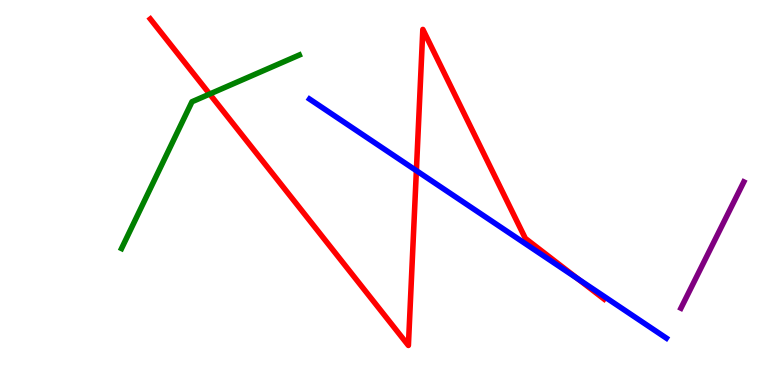[{'lines': ['blue', 'red'], 'intersections': [{'x': 5.37, 'y': 5.57}, {'x': 7.46, 'y': 2.76}]}, {'lines': ['green', 'red'], 'intersections': [{'x': 2.71, 'y': 7.56}]}, {'lines': ['purple', 'red'], 'intersections': []}, {'lines': ['blue', 'green'], 'intersections': []}, {'lines': ['blue', 'purple'], 'intersections': []}, {'lines': ['green', 'purple'], 'intersections': []}]